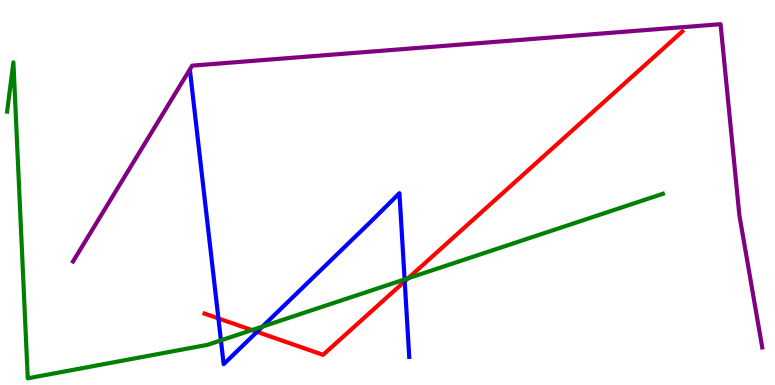[{'lines': ['blue', 'red'], 'intersections': [{'x': 2.82, 'y': 1.73}, {'x': 3.32, 'y': 1.38}, {'x': 5.22, 'y': 2.69}]}, {'lines': ['green', 'red'], 'intersections': [{'x': 3.25, 'y': 1.43}, {'x': 5.27, 'y': 2.77}]}, {'lines': ['purple', 'red'], 'intersections': []}, {'lines': ['blue', 'green'], 'intersections': [{'x': 2.85, 'y': 1.16}, {'x': 3.39, 'y': 1.52}, {'x': 5.22, 'y': 2.74}]}, {'lines': ['blue', 'purple'], 'intersections': []}, {'lines': ['green', 'purple'], 'intersections': []}]